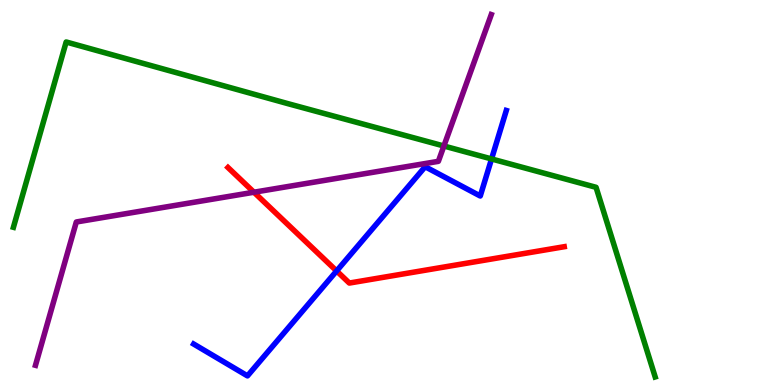[{'lines': ['blue', 'red'], 'intersections': [{'x': 4.34, 'y': 2.96}]}, {'lines': ['green', 'red'], 'intersections': []}, {'lines': ['purple', 'red'], 'intersections': [{'x': 3.28, 'y': 5.01}]}, {'lines': ['blue', 'green'], 'intersections': [{'x': 6.34, 'y': 5.87}]}, {'lines': ['blue', 'purple'], 'intersections': []}, {'lines': ['green', 'purple'], 'intersections': [{'x': 5.73, 'y': 6.21}]}]